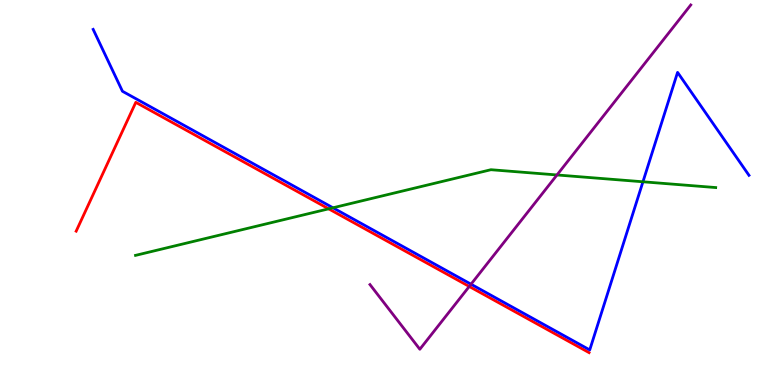[{'lines': ['blue', 'red'], 'intersections': []}, {'lines': ['green', 'red'], 'intersections': [{'x': 4.24, 'y': 4.58}]}, {'lines': ['purple', 'red'], 'intersections': [{'x': 6.05, 'y': 2.56}]}, {'lines': ['blue', 'green'], 'intersections': [{'x': 4.3, 'y': 4.6}, {'x': 8.3, 'y': 5.28}]}, {'lines': ['blue', 'purple'], 'intersections': [{'x': 6.08, 'y': 2.62}]}, {'lines': ['green', 'purple'], 'intersections': [{'x': 7.19, 'y': 5.46}]}]